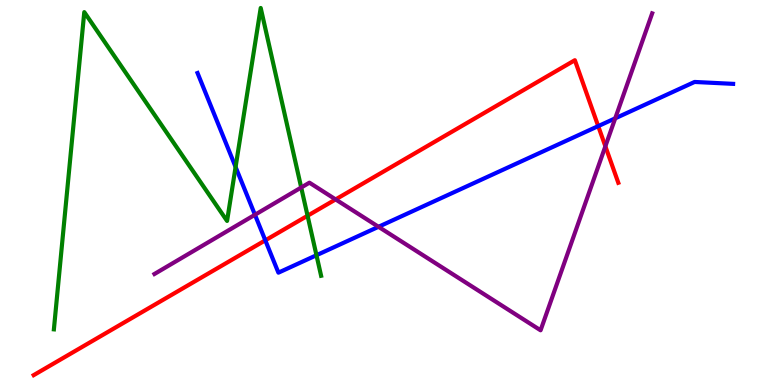[{'lines': ['blue', 'red'], 'intersections': [{'x': 3.42, 'y': 3.76}, {'x': 7.72, 'y': 6.72}]}, {'lines': ['green', 'red'], 'intersections': [{'x': 3.97, 'y': 4.4}]}, {'lines': ['purple', 'red'], 'intersections': [{'x': 4.33, 'y': 4.82}, {'x': 7.81, 'y': 6.2}]}, {'lines': ['blue', 'green'], 'intersections': [{'x': 3.04, 'y': 5.66}, {'x': 4.08, 'y': 3.37}]}, {'lines': ['blue', 'purple'], 'intersections': [{'x': 3.29, 'y': 4.42}, {'x': 4.88, 'y': 4.11}, {'x': 7.94, 'y': 6.93}]}, {'lines': ['green', 'purple'], 'intersections': [{'x': 3.89, 'y': 5.13}]}]